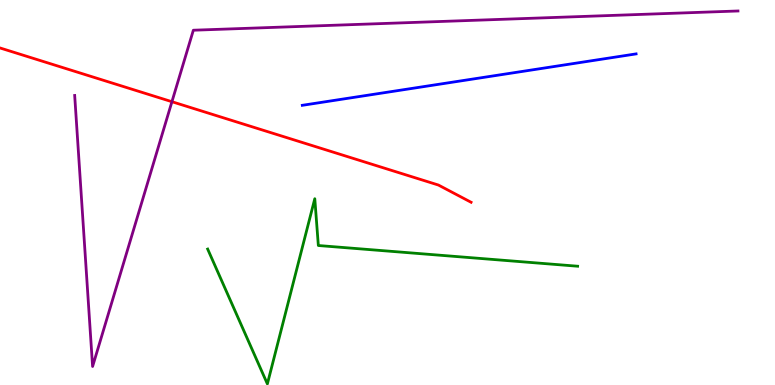[{'lines': ['blue', 'red'], 'intersections': []}, {'lines': ['green', 'red'], 'intersections': []}, {'lines': ['purple', 'red'], 'intersections': [{'x': 2.22, 'y': 7.36}]}, {'lines': ['blue', 'green'], 'intersections': []}, {'lines': ['blue', 'purple'], 'intersections': []}, {'lines': ['green', 'purple'], 'intersections': []}]